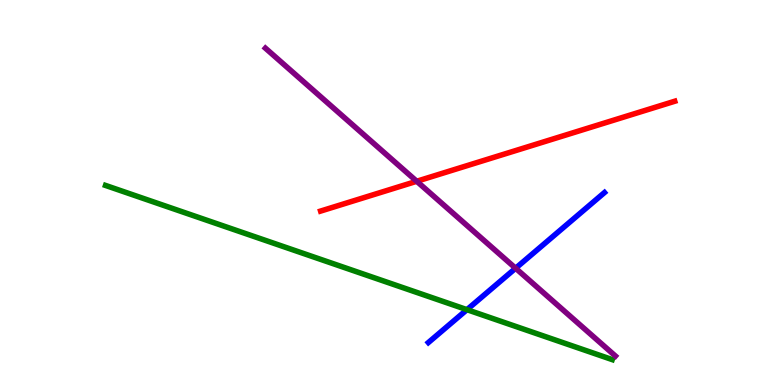[{'lines': ['blue', 'red'], 'intersections': []}, {'lines': ['green', 'red'], 'intersections': []}, {'lines': ['purple', 'red'], 'intersections': [{'x': 5.38, 'y': 5.29}]}, {'lines': ['blue', 'green'], 'intersections': [{'x': 6.03, 'y': 1.96}]}, {'lines': ['blue', 'purple'], 'intersections': [{'x': 6.65, 'y': 3.03}]}, {'lines': ['green', 'purple'], 'intersections': []}]